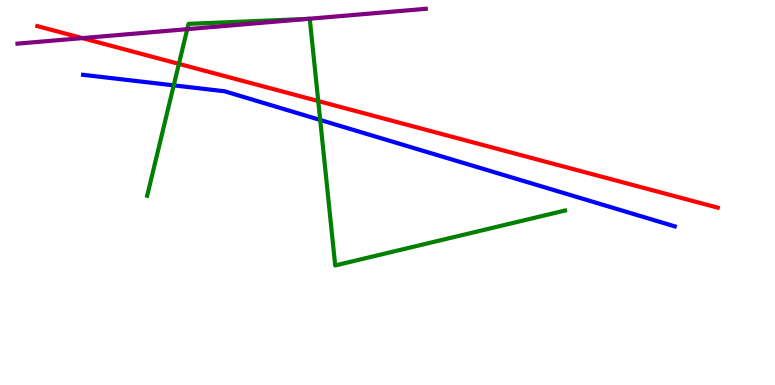[{'lines': ['blue', 'red'], 'intersections': []}, {'lines': ['green', 'red'], 'intersections': [{'x': 2.31, 'y': 8.34}, {'x': 4.11, 'y': 7.38}]}, {'lines': ['purple', 'red'], 'intersections': [{'x': 1.06, 'y': 9.01}]}, {'lines': ['blue', 'green'], 'intersections': [{'x': 2.24, 'y': 7.78}, {'x': 4.13, 'y': 6.88}]}, {'lines': ['blue', 'purple'], 'intersections': []}, {'lines': ['green', 'purple'], 'intersections': [{'x': 2.42, 'y': 9.24}, {'x': 3.97, 'y': 9.51}]}]